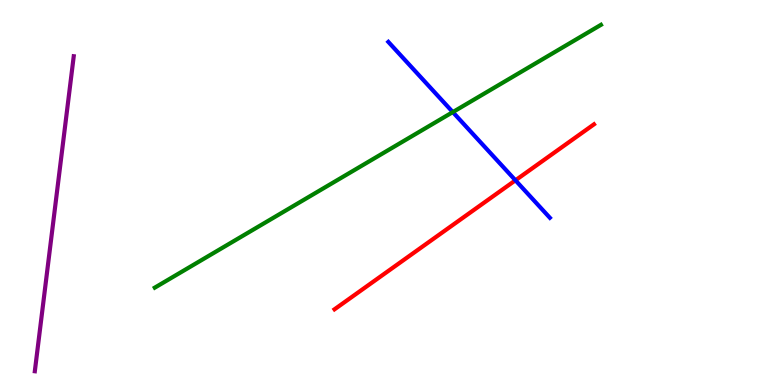[{'lines': ['blue', 'red'], 'intersections': [{'x': 6.65, 'y': 5.32}]}, {'lines': ['green', 'red'], 'intersections': []}, {'lines': ['purple', 'red'], 'intersections': []}, {'lines': ['blue', 'green'], 'intersections': [{'x': 5.84, 'y': 7.09}]}, {'lines': ['blue', 'purple'], 'intersections': []}, {'lines': ['green', 'purple'], 'intersections': []}]